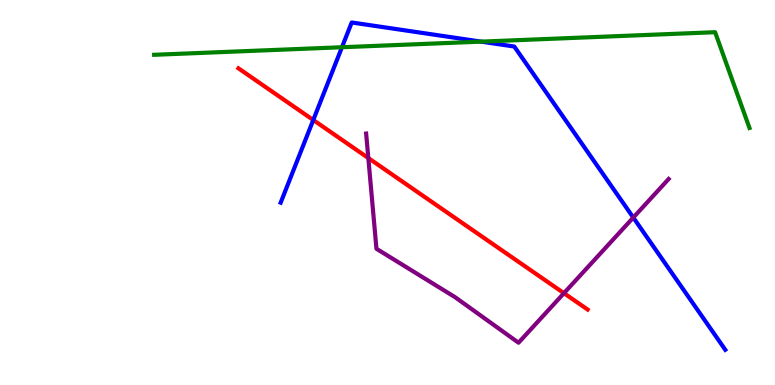[{'lines': ['blue', 'red'], 'intersections': [{'x': 4.04, 'y': 6.88}]}, {'lines': ['green', 'red'], 'intersections': []}, {'lines': ['purple', 'red'], 'intersections': [{'x': 4.75, 'y': 5.89}, {'x': 7.28, 'y': 2.38}]}, {'lines': ['blue', 'green'], 'intersections': [{'x': 4.41, 'y': 8.77}, {'x': 6.21, 'y': 8.92}]}, {'lines': ['blue', 'purple'], 'intersections': [{'x': 8.17, 'y': 4.35}]}, {'lines': ['green', 'purple'], 'intersections': []}]